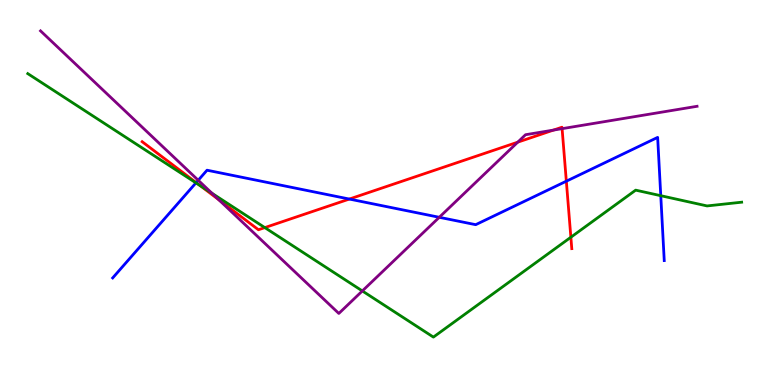[{'lines': ['blue', 'red'], 'intersections': [{'x': 2.53, 'y': 5.26}, {'x': 4.51, 'y': 4.83}, {'x': 7.31, 'y': 5.29}]}, {'lines': ['green', 'red'], 'intersections': [{'x': 2.58, 'y': 5.18}, {'x': 3.42, 'y': 4.09}, {'x': 7.37, 'y': 3.84}]}, {'lines': ['purple', 'red'], 'intersections': [{'x': 2.82, 'y': 4.81}, {'x': 6.68, 'y': 6.31}, {'x': 7.14, 'y': 6.62}, {'x': 7.25, 'y': 6.66}]}, {'lines': ['blue', 'green'], 'intersections': [{'x': 2.53, 'y': 5.25}, {'x': 8.53, 'y': 4.92}]}, {'lines': ['blue', 'purple'], 'intersections': [{'x': 2.56, 'y': 5.32}, {'x': 5.67, 'y': 4.36}]}, {'lines': ['green', 'purple'], 'intersections': [{'x': 2.74, 'y': 4.98}, {'x': 4.68, 'y': 2.44}]}]